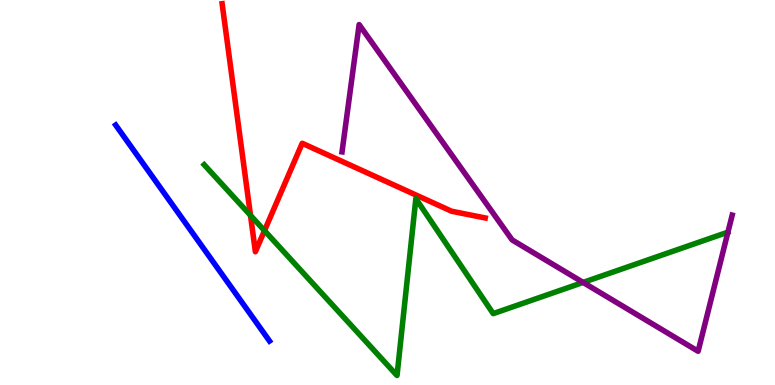[{'lines': ['blue', 'red'], 'intersections': []}, {'lines': ['green', 'red'], 'intersections': [{'x': 3.23, 'y': 4.41}, {'x': 3.41, 'y': 4.01}]}, {'lines': ['purple', 'red'], 'intersections': []}, {'lines': ['blue', 'green'], 'intersections': []}, {'lines': ['blue', 'purple'], 'intersections': []}, {'lines': ['green', 'purple'], 'intersections': [{'x': 7.52, 'y': 2.66}]}]